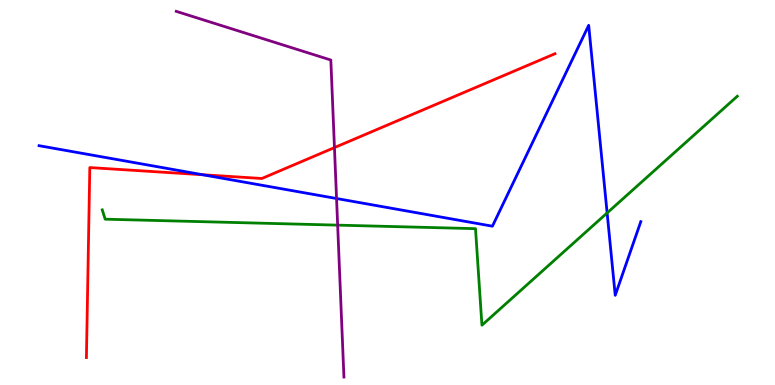[{'lines': ['blue', 'red'], 'intersections': [{'x': 2.61, 'y': 5.46}]}, {'lines': ['green', 'red'], 'intersections': []}, {'lines': ['purple', 'red'], 'intersections': [{'x': 4.32, 'y': 6.17}]}, {'lines': ['blue', 'green'], 'intersections': [{'x': 7.83, 'y': 4.47}]}, {'lines': ['blue', 'purple'], 'intersections': [{'x': 4.34, 'y': 4.84}]}, {'lines': ['green', 'purple'], 'intersections': [{'x': 4.36, 'y': 4.15}]}]